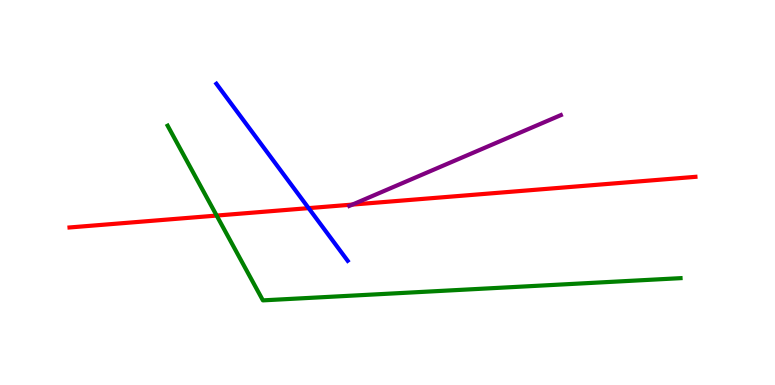[{'lines': ['blue', 'red'], 'intersections': [{'x': 3.98, 'y': 4.59}]}, {'lines': ['green', 'red'], 'intersections': [{'x': 2.8, 'y': 4.4}]}, {'lines': ['purple', 'red'], 'intersections': [{'x': 4.55, 'y': 4.69}]}, {'lines': ['blue', 'green'], 'intersections': []}, {'lines': ['blue', 'purple'], 'intersections': []}, {'lines': ['green', 'purple'], 'intersections': []}]